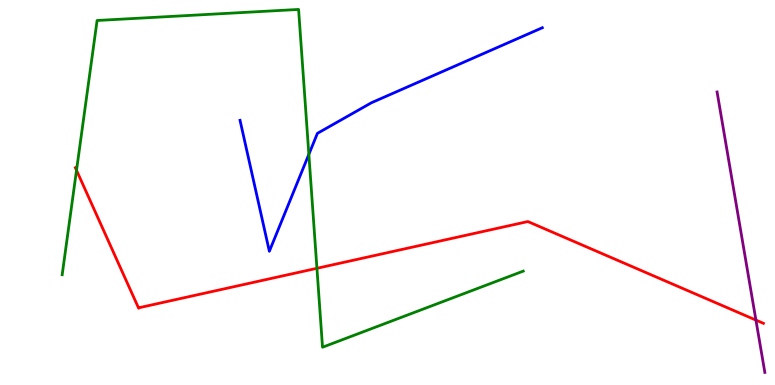[{'lines': ['blue', 'red'], 'intersections': []}, {'lines': ['green', 'red'], 'intersections': [{'x': 0.987, 'y': 5.58}, {'x': 4.09, 'y': 3.03}]}, {'lines': ['purple', 'red'], 'intersections': [{'x': 9.75, 'y': 1.69}]}, {'lines': ['blue', 'green'], 'intersections': [{'x': 3.99, 'y': 5.99}]}, {'lines': ['blue', 'purple'], 'intersections': []}, {'lines': ['green', 'purple'], 'intersections': []}]